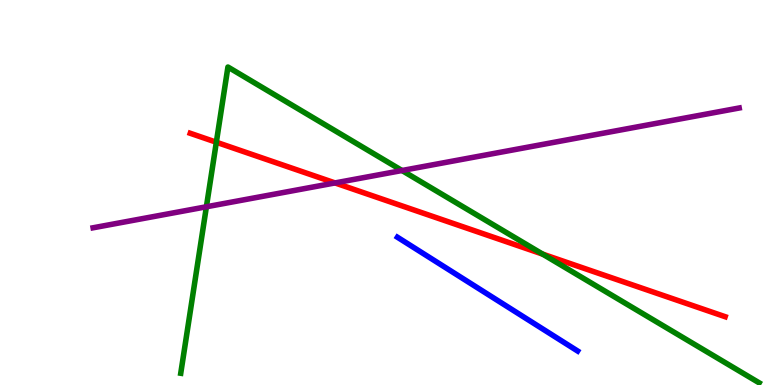[{'lines': ['blue', 'red'], 'intersections': []}, {'lines': ['green', 'red'], 'intersections': [{'x': 2.79, 'y': 6.31}, {'x': 7.0, 'y': 3.4}]}, {'lines': ['purple', 'red'], 'intersections': [{'x': 4.32, 'y': 5.25}]}, {'lines': ['blue', 'green'], 'intersections': []}, {'lines': ['blue', 'purple'], 'intersections': []}, {'lines': ['green', 'purple'], 'intersections': [{'x': 2.66, 'y': 4.63}, {'x': 5.19, 'y': 5.57}]}]